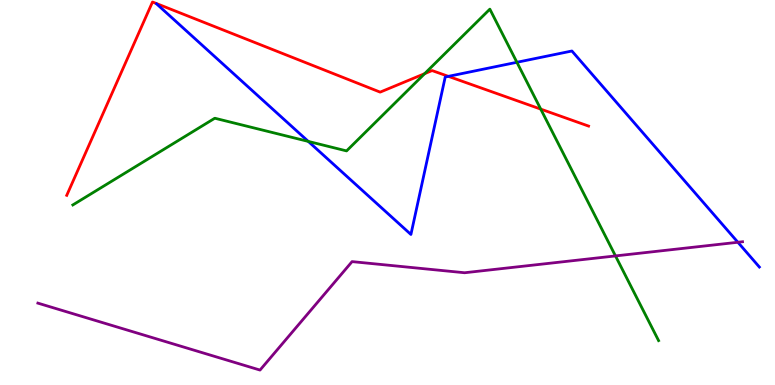[{'lines': ['blue', 'red'], 'intersections': [{'x': 5.79, 'y': 8.02}]}, {'lines': ['green', 'red'], 'intersections': [{'x': 5.48, 'y': 8.09}, {'x': 6.98, 'y': 7.17}]}, {'lines': ['purple', 'red'], 'intersections': []}, {'lines': ['blue', 'green'], 'intersections': [{'x': 3.98, 'y': 6.33}, {'x': 6.67, 'y': 8.38}]}, {'lines': ['blue', 'purple'], 'intersections': [{'x': 9.52, 'y': 3.71}]}, {'lines': ['green', 'purple'], 'intersections': [{'x': 7.94, 'y': 3.35}]}]